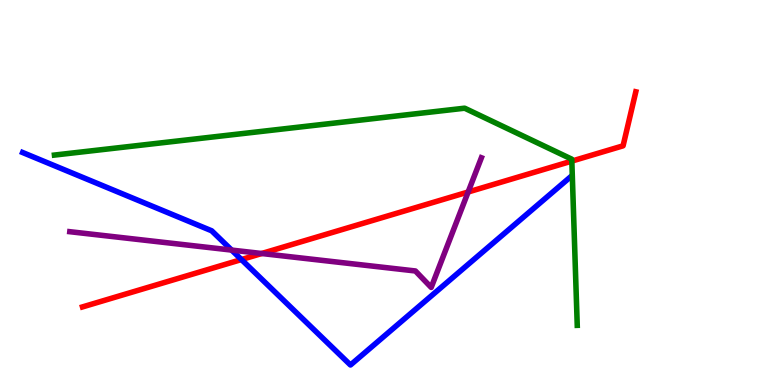[{'lines': ['blue', 'red'], 'intersections': [{'x': 3.12, 'y': 3.26}]}, {'lines': ['green', 'red'], 'intersections': [{'x': 7.38, 'y': 5.82}]}, {'lines': ['purple', 'red'], 'intersections': [{'x': 3.38, 'y': 3.42}, {'x': 6.04, 'y': 5.01}]}, {'lines': ['blue', 'green'], 'intersections': []}, {'lines': ['blue', 'purple'], 'intersections': [{'x': 2.99, 'y': 3.5}]}, {'lines': ['green', 'purple'], 'intersections': []}]